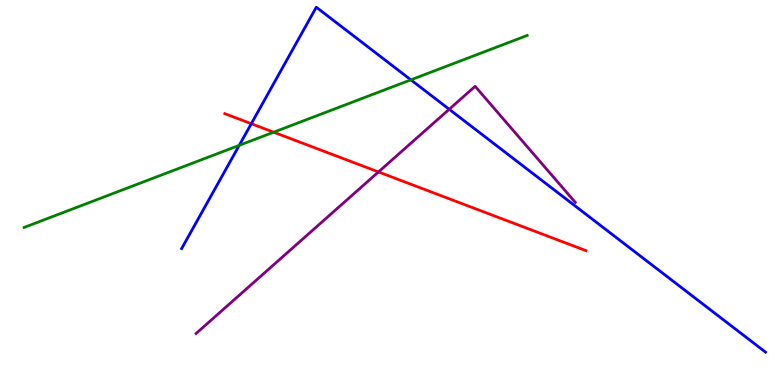[{'lines': ['blue', 'red'], 'intersections': [{'x': 3.24, 'y': 6.79}]}, {'lines': ['green', 'red'], 'intersections': [{'x': 3.53, 'y': 6.57}]}, {'lines': ['purple', 'red'], 'intersections': [{'x': 4.88, 'y': 5.53}]}, {'lines': ['blue', 'green'], 'intersections': [{'x': 3.09, 'y': 6.22}, {'x': 5.3, 'y': 7.93}]}, {'lines': ['blue', 'purple'], 'intersections': [{'x': 5.8, 'y': 7.16}]}, {'lines': ['green', 'purple'], 'intersections': []}]